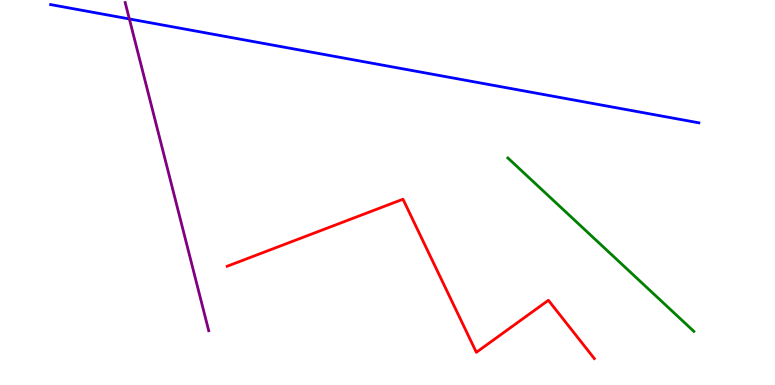[{'lines': ['blue', 'red'], 'intersections': []}, {'lines': ['green', 'red'], 'intersections': []}, {'lines': ['purple', 'red'], 'intersections': []}, {'lines': ['blue', 'green'], 'intersections': []}, {'lines': ['blue', 'purple'], 'intersections': [{'x': 1.67, 'y': 9.51}]}, {'lines': ['green', 'purple'], 'intersections': []}]